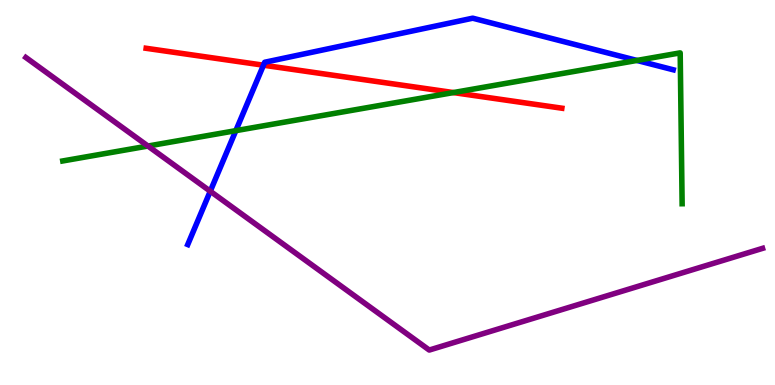[{'lines': ['blue', 'red'], 'intersections': [{'x': 3.4, 'y': 8.31}]}, {'lines': ['green', 'red'], 'intersections': [{'x': 5.85, 'y': 7.6}]}, {'lines': ['purple', 'red'], 'intersections': []}, {'lines': ['blue', 'green'], 'intersections': [{'x': 3.04, 'y': 6.61}, {'x': 8.22, 'y': 8.43}]}, {'lines': ['blue', 'purple'], 'intersections': [{'x': 2.71, 'y': 5.03}]}, {'lines': ['green', 'purple'], 'intersections': [{'x': 1.91, 'y': 6.21}]}]